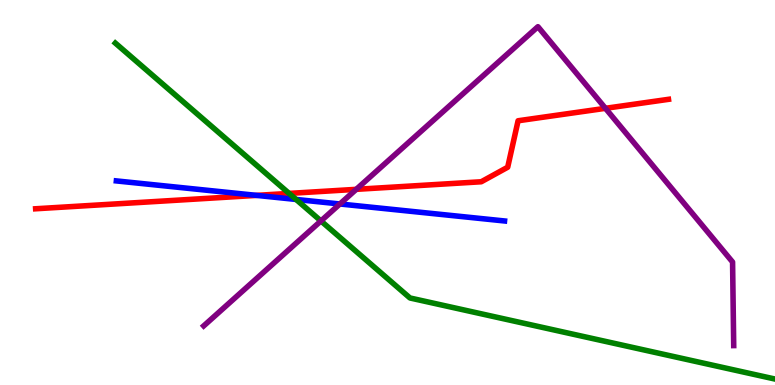[{'lines': ['blue', 'red'], 'intersections': [{'x': 3.31, 'y': 4.93}]}, {'lines': ['green', 'red'], 'intersections': [{'x': 3.73, 'y': 4.98}]}, {'lines': ['purple', 'red'], 'intersections': [{'x': 4.6, 'y': 5.08}, {'x': 7.81, 'y': 7.19}]}, {'lines': ['blue', 'green'], 'intersections': [{'x': 3.82, 'y': 4.82}]}, {'lines': ['blue', 'purple'], 'intersections': [{'x': 4.39, 'y': 4.7}]}, {'lines': ['green', 'purple'], 'intersections': [{'x': 4.14, 'y': 4.26}]}]